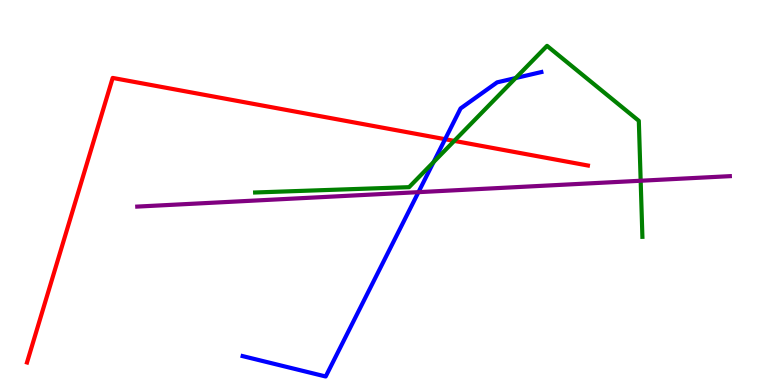[{'lines': ['blue', 'red'], 'intersections': [{'x': 5.74, 'y': 6.38}]}, {'lines': ['green', 'red'], 'intersections': [{'x': 5.86, 'y': 6.34}]}, {'lines': ['purple', 'red'], 'intersections': []}, {'lines': ['blue', 'green'], 'intersections': [{'x': 5.59, 'y': 5.79}, {'x': 6.65, 'y': 7.97}]}, {'lines': ['blue', 'purple'], 'intersections': [{'x': 5.4, 'y': 5.01}]}, {'lines': ['green', 'purple'], 'intersections': [{'x': 8.27, 'y': 5.31}]}]